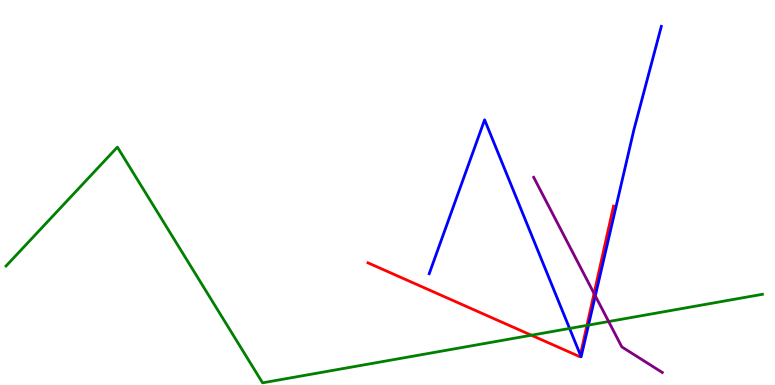[{'lines': ['blue', 'red'], 'intersections': [{'x': 7.49, 'y': 0.782}]}, {'lines': ['green', 'red'], 'intersections': [{'x': 6.86, 'y': 1.29}, {'x': 7.57, 'y': 1.55}]}, {'lines': ['purple', 'red'], 'intersections': [{'x': 7.67, 'y': 2.38}]}, {'lines': ['blue', 'green'], 'intersections': [{'x': 7.35, 'y': 1.47}, {'x': 7.59, 'y': 1.56}]}, {'lines': ['blue', 'purple'], 'intersections': [{'x': 7.68, 'y': 2.32}]}, {'lines': ['green', 'purple'], 'intersections': [{'x': 7.85, 'y': 1.65}]}]